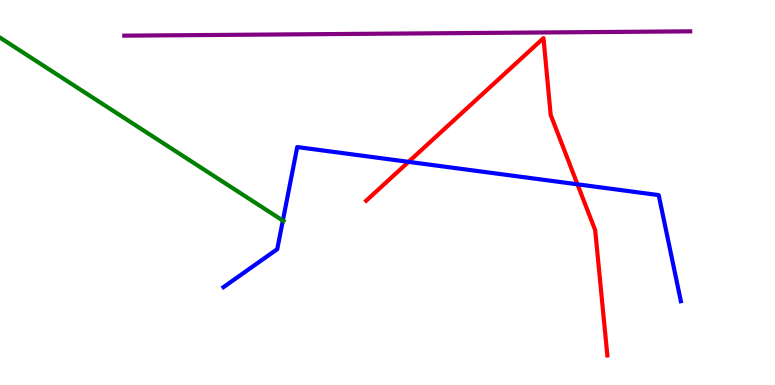[{'lines': ['blue', 'red'], 'intersections': [{'x': 5.27, 'y': 5.8}, {'x': 7.45, 'y': 5.21}]}, {'lines': ['green', 'red'], 'intersections': []}, {'lines': ['purple', 'red'], 'intersections': []}, {'lines': ['blue', 'green'], 'intersections': [{'x': 3.65, 'y': 4.27}]}, {'lines': ['blue', 'purple'], 'intersections': []}, {'lines': ['green', 'purple'], 'intersections': []}]